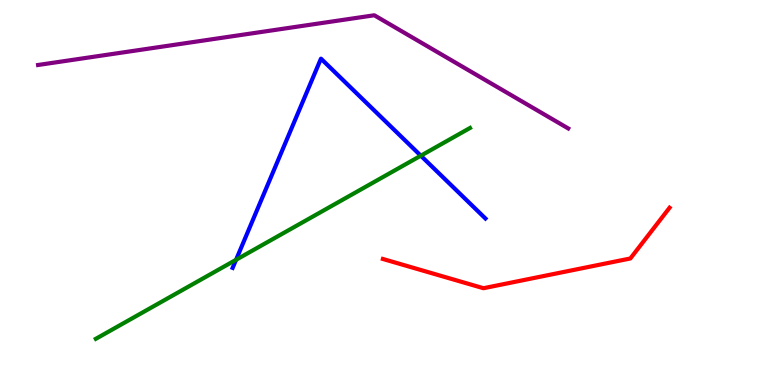[{'lines': ['blue', 'red'], 'intersections': []}, {'lines': ['green', 'red'], 'intersections': []}, {'lines': ['purple', 'red'], 'intersections': []}, {'lines': ['blue', 'green'], 'intersections': [{'x': 3.05, 'y': 3.25}, {'x': 5.43, 'y': 5.96}]}, {'lines': ['blue', 'purple'], 'intersections': []}, {'lines': ['green', 'purple'], 'intersections': []}]